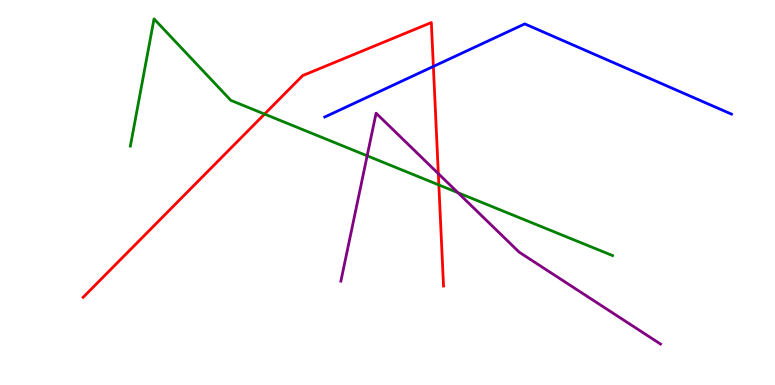[{'lines': ['blue', 'red'], 'intersections': [{'x': 5.59, 'y': 8.27}]}, {'lines': ['green', 'red'], 'intersections': [{'x': 3.41, 'y': 7.04}, {'x': 5.66, 'y': 5.2}]}, {'lines': ['purple', 'red'], 'intersections': [{'x': 5.66, 'y': 5.49}]}, {'lines': ['blue', 'green'], 'intersections': []}, {'lines': ['blue', 'purple'], 'intersections': []}, {'lines': ['green', 'purple'], 'intersections': [{'x': 4.74, 'y': 5.95}, {'x': 5.91, 'y': 4.99}]}]